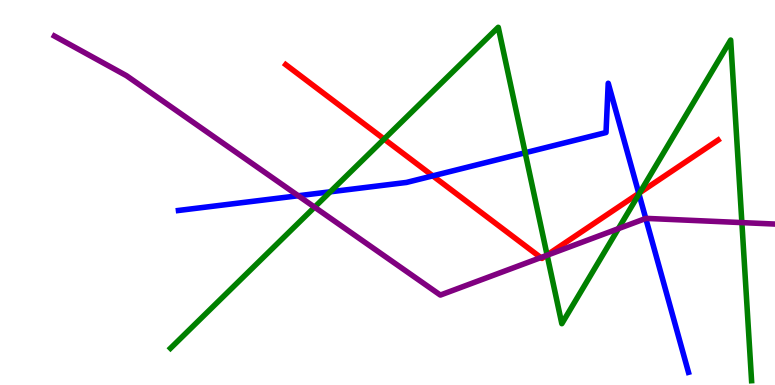[{'lines': ['blue', 'red'], 'intersections': [{'x': 5.58, 'y': 5.43}, {'x': 8.24, 'y': 4.98}]}, {'lines': ['green', 'red'], 'intersections': [{'x': 4.96, 'y': 6.39}, {'x': 7.06, 'y': 3.38}, {'x': 8.26, 'y': 5.0}]}, {'lines': ['purple', 'red'], 'intersections': [{'x': 6.98, 'y': 3.31}, {'x': 7.05, 'y': 3.36}]}, {'lines': ['blue', 'green'], 'intersections': [{'x': 4.26, 'y': 5.02}, {'x': 6.78, 'y': 6.03}, {'x': 8.25, 'y': 4.96}]}, {'lines': ['blue', 'purple'], 'intersections': [{'x': 3.85, 'y': 4.92}, {'x': 8.33, 'y': 4.33}]}, {'lines': ['green', 'purple'], 'intersections': [{'x': 4.06, 'y': 4.62}, {'x': 7.06, 'y': 3.37}, {'x': 7.98, 'y': 4.06}, {'x': 9.57, 'y': 4.22}]}]